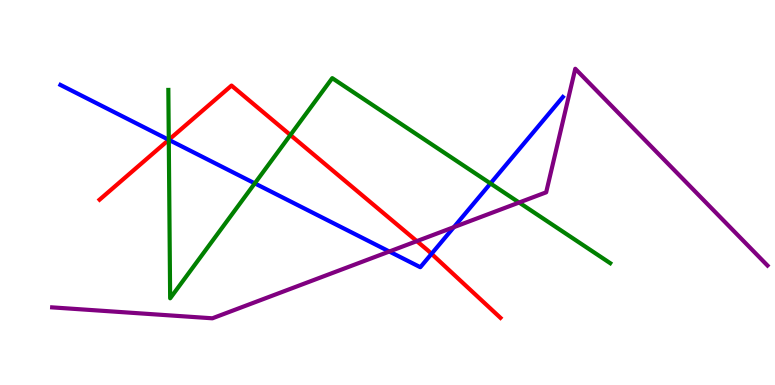[{'lines': ['blue', 'red'], 'intersections': [{'x': 2.18, 'y': 6.37}, {'x': 5.57, 'y': 3.41}]}, {'lines': ['green', 'red'], 'intersections': [{'x': 2.18, 'y': 6.37}, {'x': 3.75, 'y': 6.49}]}, {'lines': ['purple', 'red'], 'intersections': [{'x': 5.38, 'y': 3.74}]}, {'lines': ['blue', 'green'], 'intersections': [{'x': 2.18, 'y': 6.37}, {'x': 3.29, 'y': 5.24}, {'x': 6.33, 'y': 5.23}]}, {'lines': ['blue', 'purple'], 'intersections': [{'x': 5.02, 'y': 3.47}, {'x': 5.86, 'y': 4.1}]}, {'lines': ['green', 'purple'], 'intersections': [{'x': 6.7, 'y': 4.74}]}]